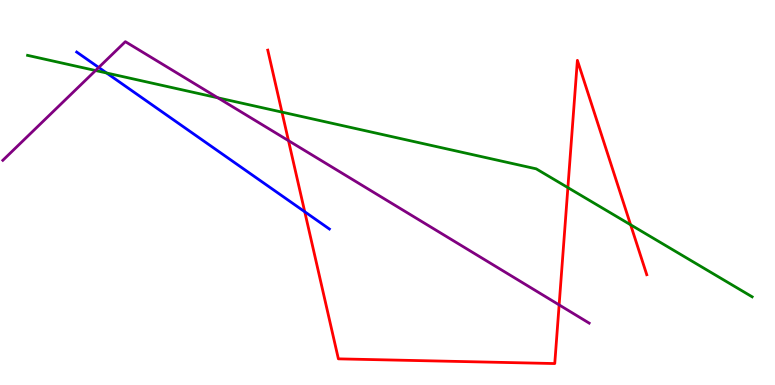[{'lines': ['blue', 'red'], 'intersections': [{'x': 3.93, 'y': 4.5}]}, {'lines': ['green', 'red'], 'intersections': [{'x': 3.64, 'y': 7.09}, {'x': 7.33, 'y': 5.13}, {'x': 8.14, 'y': 4.16}]}, {'lines': ['purple', 'red'], 'intersections': [{'x': 3.72, 'y': 6.35}, {'x': 7.21, 'y': 2.08}]}, {'lines': ['blue', 'green'], 'intersections': [{'x': 1.38, 'y': 8.1}]}, {'lines': ['blue', 'purple'], 'intersections': [{'x': 1.27, 'y': 8.25}]}, {'lines': ['green', 'purple'], 'intersections': [{'x': 1.23, 'y': 8.17}, {'x': 2.81, 'y': 7.46}]}]